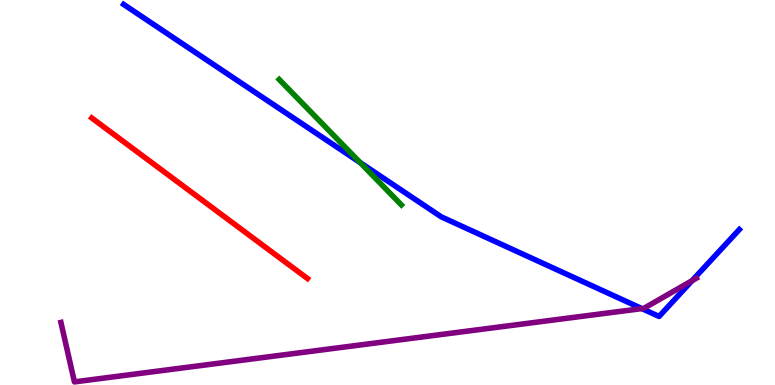[{'lines': ['blue', 'red'], 'intersections': []}, {'lines': ['green', 'red'], 'intersections': []}, {'lines': ['purple', 'red'], 'intersections': []}, {'lines': ['blue', 'green'], 'intersections': [{'x': 4.65, 'y': 5.78}]}, {'lines': ['blue', 'purple'], 'intersections': [{'x': 8.28, 'y': 1.98}, {'x': 8.93, 'y': 2.71}]}, {'lines': ['green', 'purple'], 'intersections': []}]